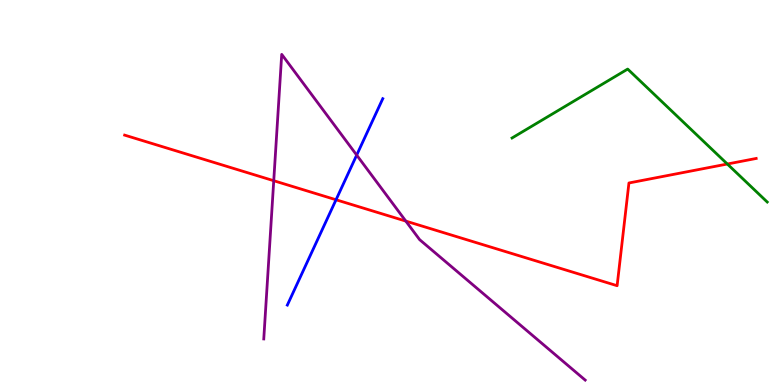[{'lines': ['blue', 'red'], 'intersections': [{'x': 4.34, 'y': 4.81}]}, {'lines': ['green', 'red'], 'intersections': [{'x': 9.39, 'y': 5.74}]}, {'lines': ['purple', 'red'], 'intersections': [{'x': 3.53, 'y': 5.31}, {'x': 5.24, 'y': 4.26}]}, {'lines': ['blue', 'green'], 'intersections': []}, {'lines': ['blue', 'purple'], 'intersections': [{'x': 4.6, 'y': 5.97}]}, {'lines': ['green', 'purple'], 'intersections': []}]